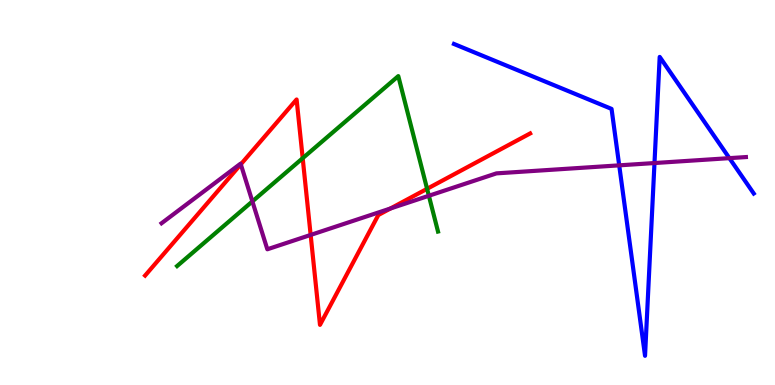[{'lines': ['blue', 'red'], 'intersections': []}, {'lines': ['green', 'red'], 'intersections': [{'x': 3.91, 'y': 5.89}, {'x': 5.51, 'y': 5.1}]}, {'lines': ['purple', 'red'], 'intersections': [{'x': 3.11, 'y': 5.73}, {'x': 4.01, 'y': 3.9}, {'x': 5.04, 'y': 4.58}]}, {'lines': ['blue', 'green'], 'intersections': []}, {'lines': ['blue', 'purple'], 'intersections': [{'x': 7.99, 'y': 5.71}, {'x': 8.44, 'y': 5.77}, {'x': 9.41, 'y': 5.89}]}, {'lines': ['green', 'purple'], 'intersections': [{'x': 3.26, 'y': 4.77}, {'x': 5.53, 'y': 4.92}]}]